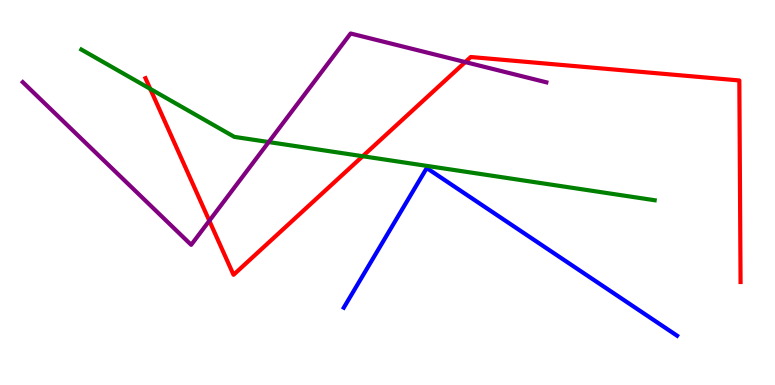[{'lines': ['blue', 'red'], 'intersections': []}, {'lines': ['green', 'red'], 'intersections': [{'x': 1.94, 'y': 7.69}, {'x': 4.68, 'y': 5.94}]}, {'lines': ['purple', 'red'], 'intersections': [{'x': 2.7, 'y': 4.27}, {'x': 6.0, 'y': 8.39}]}, {'lines': ['blue', 'green'], 'intersections': []}, {'lines': ['blue', 'purple'], 'intersections': []}, {'lines': ['green', 'purple'], 'intersections': [{'x': 3.47, 'y': 6.31}]}]